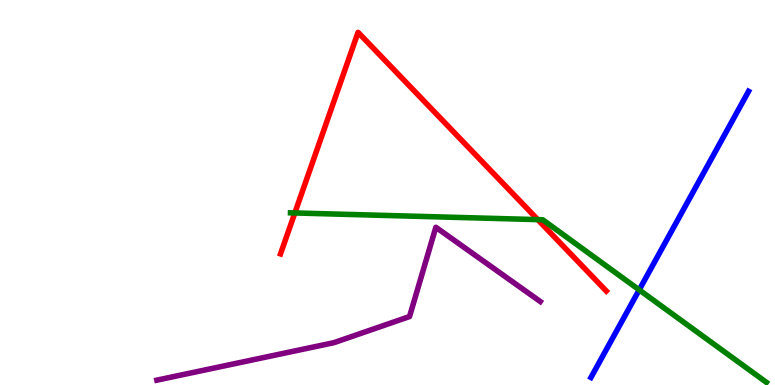[{'lines': ['blue', 'red'], 'intersections': []}, {'lines': ['green', 'red'], 'intersections': [{'x': 3.8, 'y': 4.47}, {'x': 6.94, 'y': 4.3}]}, {'lines': ['purple', 'red'], 'intersections': []}, {'lines': ['blue', 'green'], 'intersections': [{'x': 8.25, 'y': 2.47}]}, {'lines': ['blue', 'purple'], 'intersections': []}, {'lines': ['green', 'purple'], 'intersections': []}]